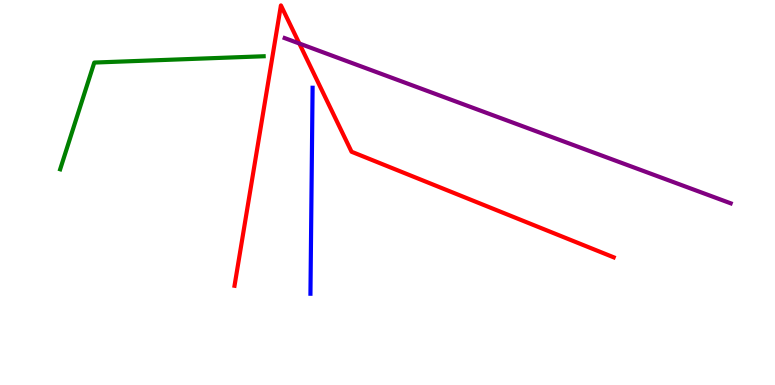[{'lines': ['blue', 'red'], 'intersections': []}, {'lines': ['green', 'red'], 'intersections': []}, {'lines': ['purple', 'red'], 'intersections': [{'x': 3.86, 'y': 8.87}]}, {'lines': ['blue', 'green'], 'intersections': []}, {'lines': ['blue', 'purple'], 'intersections': []}, {'lines': ['green', 'purple'], 'intersections': []}]